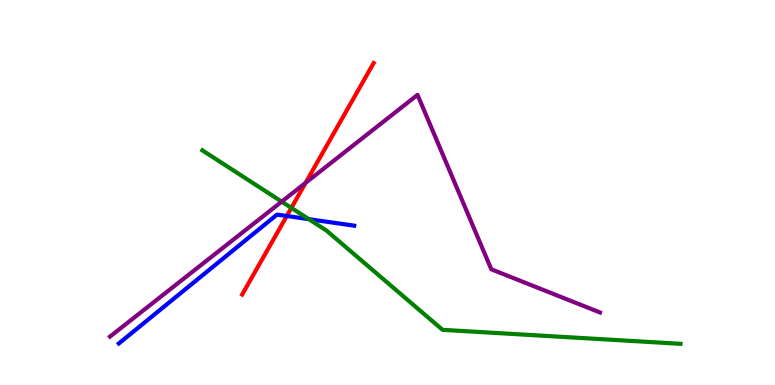[{'lines': ['blue', 'red'], 'intersections': [{'x': 3.7, 'y': 4.39}]}, {'lines': ['green', 'red'], 'intersections': [{'x': 3.76, 'y': 4.6}]}, {'lines': ['purple', 'red'], 'intersections': [{'x': 3.94, 'y': 5.25}]}, {'lines': ['blue', 'green'], 'intersections': [{'x': 3.98, 'y': 4.31}]}, {'lines': ['blue', 'purple'], 'intersections': []}, {'lines': ['green', 'purple'], 'intersections': [{'x': 3.63, 'y': 4.76}]}]